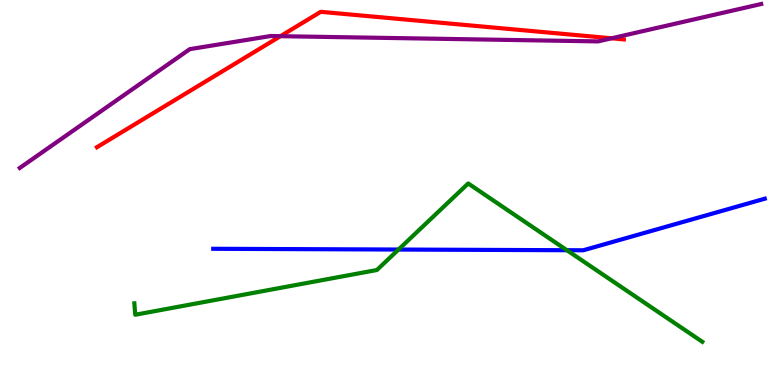[{'lines': ['blue', 'red'], 'intersections': []}, {'lines': ['green', 'red'], 'intersections': []}, {'lines': ['purple', 'red'], 'intersections': [{'x': 3.62, 'y': 9.06}, {'x': 7.89, 'y': 9.01}]}, {'lines': ['blue', 'green'], 'intersections': [{'x': 5.14, 'y': 3.52}, {'x': 7.31, 'y': 3.5}]}, {'lines': ['blue', 'purple'], 'intersections': []}, {'lines': ['green', 'purple'], 'intersections': []}]